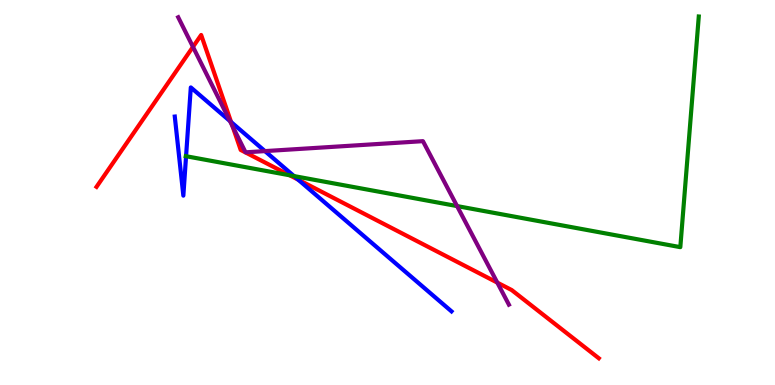[{'lines': ['blue', 'red'], 'intersections': [{'x': 2.98, 'y': 6.83}, {'x': 3.85, 'y': 5.33}]}, {'lines': ['green', 'red'], 'intersections': [{'x': 3.74, 'y': 5.45}]}, {'lines': ['purple', 'red'], 'intersections': [{'x': 2.49, 'y': 8.78}, {'x': 3.0, 'y': 6.72}, {'x': 6.42, 'y': 2.66}]}, {'lines': ['blue', 'green'], 'intersections': [{'x': 2.4, 'y': 5.94}, {'x': 3.79, 'y': 5.43}]}, {'lines': ['blue', 'purple'], 'intersections': [{'x': 2.97, 'y': 6.86}, {'x': 3.42, 'y': 6.08}]}, {'lines': ['green', 'purple'], 'intersections': [{'x': 5.9, 'y': 4.65}]}]